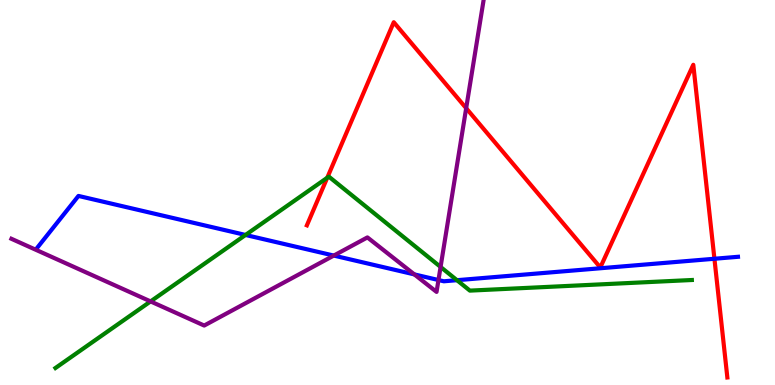[{'lines': ['blue', 'red'], 'intersections': [{'x': 9.22, 'y': 3.28}]}, {'lines': ['green', 'red'], 'intersections': [{'x': 4.22, 'y': 5.38}]}, {'lines': ['purple', 'red'], 'intersections': [{'x': 6.02, 'y': 7.19}]}, {'lines': ['blue', 'green'], 'intersections': [{'x': 3.17, 'y': 3.9}, {'x': 5.9, 'y': 2.72}]}, {'lines': ['blue', 'purple'], 'intersections': [{'x': 4.31, 'y': 3.36}, {'x': 5.35, 'y': 2.87}, {'x': 5.66, 'y': 2.73}]}, {'lines': ['green', 'purple'], 'intersections': [{'x': 1.94, 'y': 2.17}, {'x': 5.68, 'y': 3.07}]}]